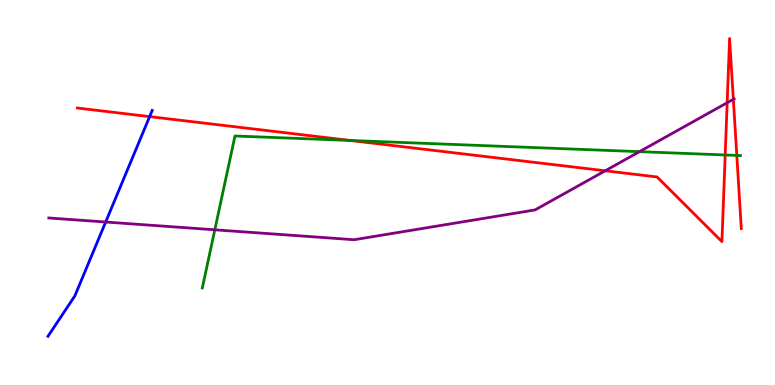[{'lines': ['blue', 'red'], 'intersections': [{'x': 1.93, 'y': 6.97}]}, {'lines': ['green', 'red'], 'intersections': [{'x': 4.52, 'y': 6.35}, {'x': 9.36, 'y': 5.97}, {'x': 9.51, 'y': 5.96}]}, {'lines': ['purple', 'red'], 'intersections': [{'x': 7.81, 'y': 5.56}, {'x': 9.38, 'y': 7.33}, {'x': 9.46, 'y': 7.42}]}, {'lines': ['blue', 'green'], 'intersections': []}, {'lines': ['blue', 'purple'], 'intersections': [{'x': 1.36, 'y': 4.23}]}, {'lines': ['green', 'purple'], 'intersections': [{'x': 2.77, 'y': 4.03}, {'x': 8.25, 'y': 6.06}]}]